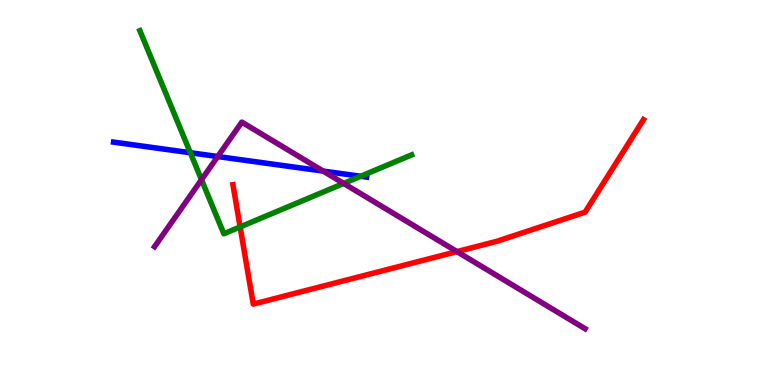[{'lines': ['blue', 'red'], 'intersections': []}, {'lines': ['green', 'red'], 'intersections': [{'x': 3.1, 'y': 4.11}]}, {'lines': ['purple', 'red'], 'intersections': [{'x': 5.9, 'y': 3.46}]}, {'lines': ['blue', 'green'], 'intersections': [{'x': 2.46, 'y': 6.03}, {'x': 4.65, 'y': 5.42}]}, {'lines': ['blue', 'purple'], 'intersections': [{'x': 2.81, 'y': 5.93}, {'x': 4.17, 'y': 5.56}]}, {'lines': ['green', 'purple'], 'intersections': [{'x': 2.6, 'y': 5.33}, {'x': 4.43, 'y': 5.24}]}]